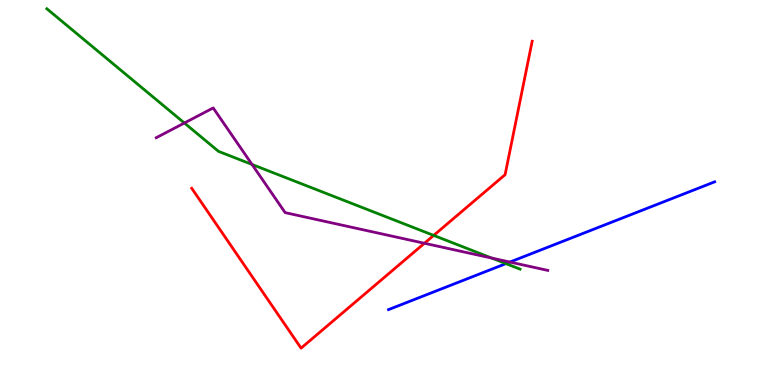[{'lines': ['blue', 'red'], 'intersections': []}, {'lines': ['green', 'red'], 'intersections': [{'x': 5.6, 'y': 3.89}]}, {'lines': ['purple', 'red'], 'intersections': [{'x': 5.48, 'y': 3.68}]}, {'lines': ['blue', 'green'], 'intersections': [{'x': 6.53, 'y': 3.15}]}, {'lines': ['blue', 'purple'], 'intersections': [{'x': 6.58, 'y': 3.19}]}, {'lines': ['green', 'purple'], 'intersections': [{'x': 2.38, 'y': 6.81}, {'x': 3.25, 'y': 5.73}, {'x': 6.34, 'y': 3.3}]}]